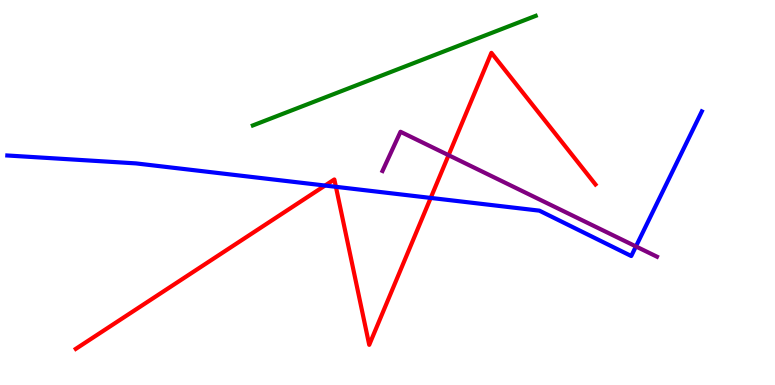[{'lines': ['blue', 'red'], 'intersections': [{'x': 4.19, 'y': 5.18}, {'x': 4.33, 'y': 5.15}, {'x': 5.56, 'y': 4.86}]}, {'lines': ['green', 'red'], 'intersections': []}, {'lines': ['purple', 'red'], 'intersections': [{'x': 5.79, 'y': 5.97}]}, {'lines': ['blue', 'green'], 'intersections': []}, {'lines': ['blue', 'purple'], 'intersections': [{'x': 8.21, 'y': 3.6}]}, {'lines': ['green', 'purple'], 'intersections': []}]